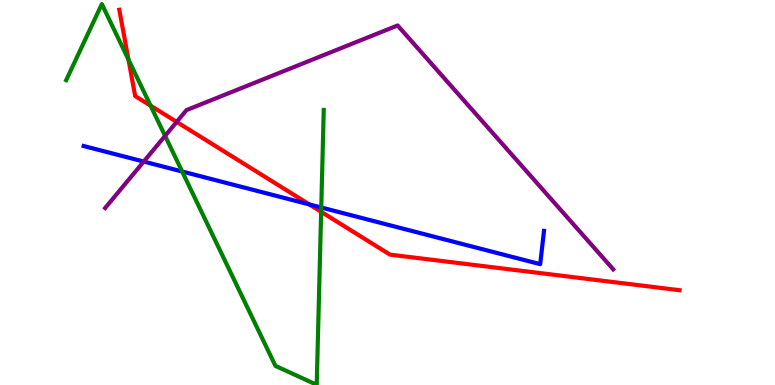[{'lines': ['blue', 'red'], 'intersections': [{'x': 3.99, 'y': 4.69}]}, {'lines': ['green', 'red'], 'intersections': [{'x': 1.66, 'y': 8.45}, {'x': 1.94, 'y': 7.26}, {'x': 4.14, 'y': 4.5}]}, {'lines': ['purple', 'red'], 'intersections': [{'x': 2.28, 'y': 6.83}]}, {'lines': ['blue', 'green'], 'intersections': [{'x': 2.35, 'y': 5.55}, {'x': 4.15, 'y': 4.61}]}, {'lines': ['blue', 'purple'], 'intersections': [{'x': 1.85, 'y': 5.8}]}, {'lines': ['green', 'purple'], 'intersections': [{'x': 2.13, 'y': 6.47}]}]